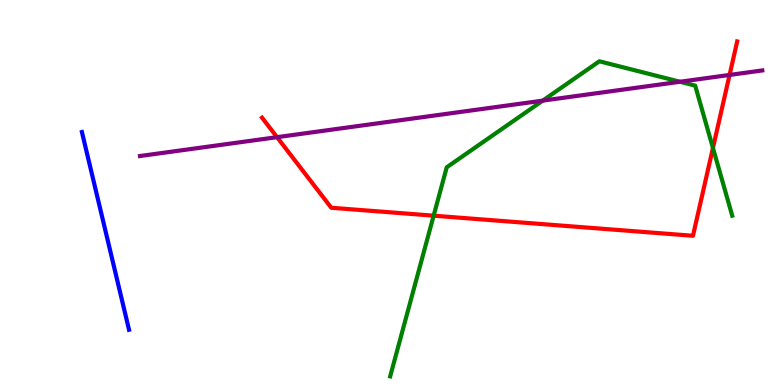[{'lines': ['blue', 'red'], 'intersections': []}, {'lines': ['green', 'red'], 'intersections': [{'x': 5.6, 'y': 4.4}, {'x': 9.2, 'y': 6.16}]}, {'lines': ['purple', 'red'], 'intersections': [{'x': 3.57, 'y': 6.44}, {'x': 9.41, 'y': 8.05}]}, {'lines': ['blue', 'green'], 'intersections': []}, {'lines': ['blue', 'purple'], 'intersections': []}, {'lines': ['green', 'purple'], 'intersections': [{'x': 7.0, 'y': 7.39}, {'x': 8.77, 'y': 7.88}]}]